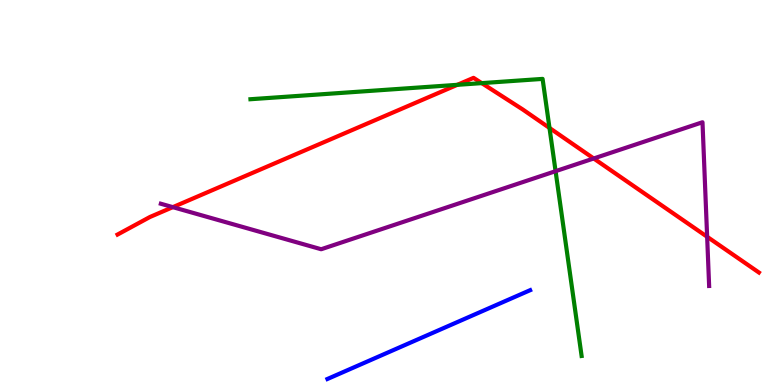[{'lines': ['blue', 'red'], 'intersections': []}, {'lines': ['green', 'red'], 'intersections': [{'x': 5.9, 'y': 7.8}, {'x': 6.22, 'y': 7.84}, {'x': 7.09, 'y': 6.68}]}, {'lines': ['purple', 'red'], 'intersections': [{'x': 2.23, 'y': 4.62}, {'x': 7.66, 'y': 5.88}, {'x': 9.12, 'y': 3.85}]}, {'lines': ['blue', 'green'], 'intersections': []}, {'lines': ['blue', 'purple'], 'intersections': []}, {'lines': ['green', 'purple'], 'intersections': [{'x': 7.17, 'y': 5.55}]}]